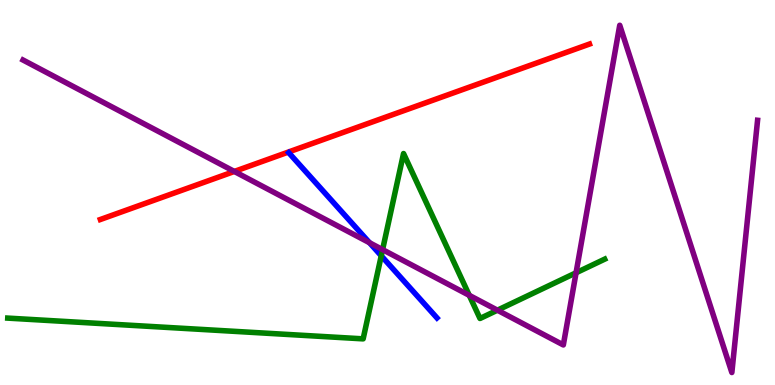[{'lines': ['blue', 'red'], 'intersections': []}, {'lines': ['green', 'red'], 'intersections': []}, {'lines': ['purple', 'red'], 'intersections': [{'x': 3.02, 'y': 5.55}]}, {'lines': ['blue', 'green'], 'intersections': [{'x': 4.92, 'y': 3.36}]}, {'lines': ['blue', 'purple'], 'intersections': [{'x': 4.77, 'y': 3.69}]}, {'lines': ['green', 'purple'], 'intersections': [{'x': 4.94, 'y': 3.52}, {'x': 6.06, 'y': 2.33}, {'x': 6.42, 'y': 1.94}, {'x': 7.43, 'y': 2.91}]}]